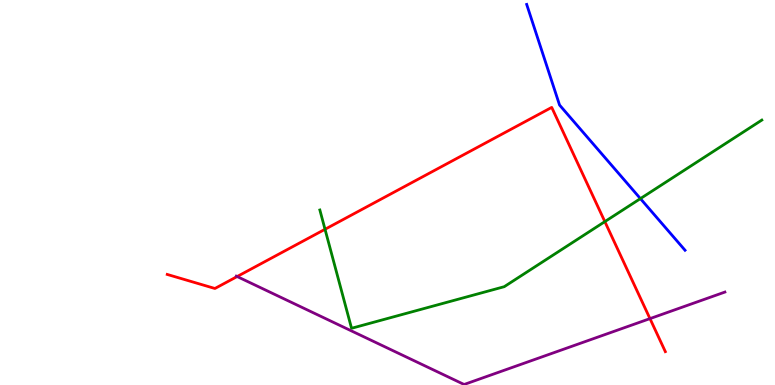[{'lines': ['blue', 'red'], 'intersections': []}, {'lines': ['green', 'red'], 'intersections': [{'x': 4.19, 'y': 4.04}, {'x': 7.8, 'y': 4.24}]}, {'lines': ['purple', 'red'], 'intersections': [{'x': 3.06, 'y': 2.82}, {'x': 8.39, 'y': 1.72}]}, {'lines': ['blue', 'green'], 'intersections': [{'x': 8.26, 'y': 4.84}]}, {'lines': ['blue', 'purple'], 'intersections': []}, {'lines': ['green', 'purple'], 'intersections': []}]